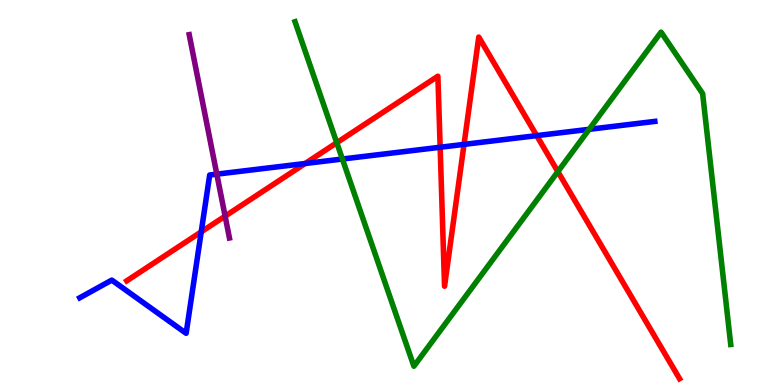[{'lines': ['blue', 'red'], 'intersections': [{'x': 2.6, 'y': 3.98}, {'x': 3.94, 'y': 5.75}, {'x': 5.68, 'y': 6.18}, {'x': 5.99, 'y': 6.25}, {'x': 6.93, 'y': 6.48}]}, {'lines': ['green', 'red'], 'intersections': [{'x': 4.35, 'y': 6.29}, {'x': 7.2, 'y': 5.54}]}, {'lines': ['purple', 'red'], 'intersections': [{'x': 2.9, 'y': 4.39}]}, {'lines': ['blue', 'green'], 'intersections': [{'x': 4.42, 'y': 5.87}, {'x': 7.6, 'y': 6.64}]}, {'lines': ['blue', 'purple'], 'intersections': [{'x': 2.8, 'y': 5.48}]}, {'lines': ['green', 'purple'], 'intersections': []}]